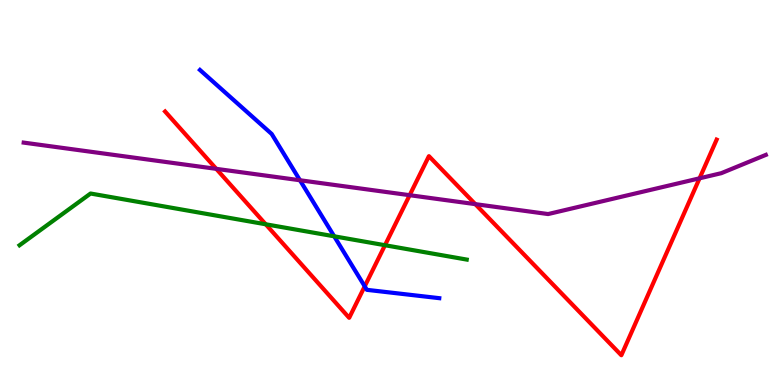[{'lines': ['blue', 'red'], 'intersections': [{'x': 4.71, 'y': 2.56}]}, {'lines': ['green', 'red'], 'intersections': [{'x': 3.43, 'y': 4.17}, {'x': 4.97, 'y': 3.63}]}, {'lines': ['purple', 'red'], 'intersections': [{'x': 2.79, 'y': 5.61}, {'x': 5.29, 'y': 4.93}, {'x': 6.13, 'y': 4.7}, {'x': 9.03, 'y': 5.37}]}, {'lines': ['blue', 'green'], 'intersections': [{'x': 4.31, 'y': 3.86}]}, {'lines': ['blue', 'purple'], 'intersections': [{'x': 3.87, 'y': 5.32}]}, {'lines': ['green', 'purple'], 'intersections': []}]